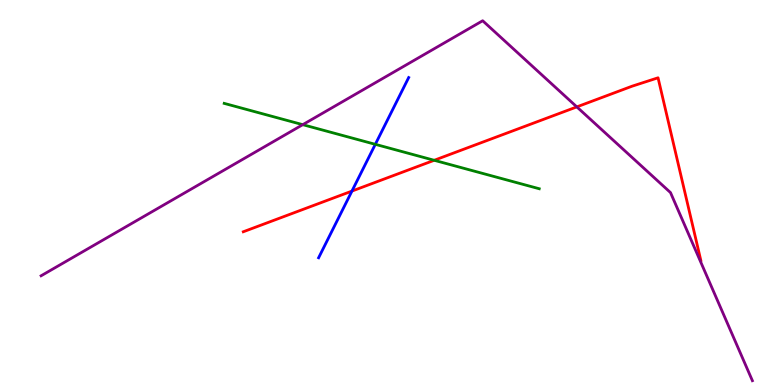[{'lines': ['blue', 'red'], 'intersections': [{'x': 4.54, 'y': 5.04}]}, {'lines': ['green', 'red'], 'intersections': [{'x': 5.6, 'y': 5.84}]}, {'lines': ['purple', 'red'], 'intersections': [{'x': 7.44, 'y': 7.22}]}, {'lines': ['blue', 'green'], 'intersections': [{'x': 4.84, 'y': 6.25}]}, {'lines': ['blue', 'purple'], 'intersections': []}, {'lines': ['green', 'purple'], 'intersections': [{'x': 3.91, 'y': 6.76}]}]